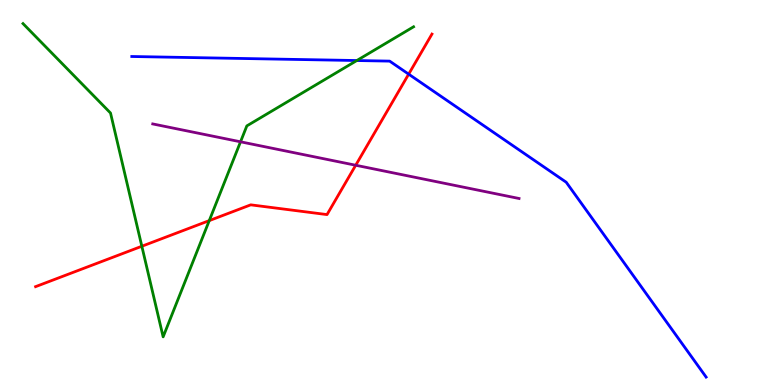[{'lines': ['blue', 'red'], 'intersections': [{'x': 5.27, 'y': 8.07}]}, {'lines': ['green', 'red'], 'intersections': [{'x': 1.83, 'y': 3.6}, {'x': 2.7, 'y': 4.27}]}, {'lines': ['purple', 'red'], 'intersections': [{'x': 4.59, 'y': 5.71}]}, {'lines': ['blue', 'green'], 'intersections': [{'x': 4.6, 'y': 8.43}]}, {'lines': ['blue', 'purple'], 'intersections': []}, {'lines': ['green', 'purple'], 'intersections': [{'x': 3.1, 'y': 6.32}]}]